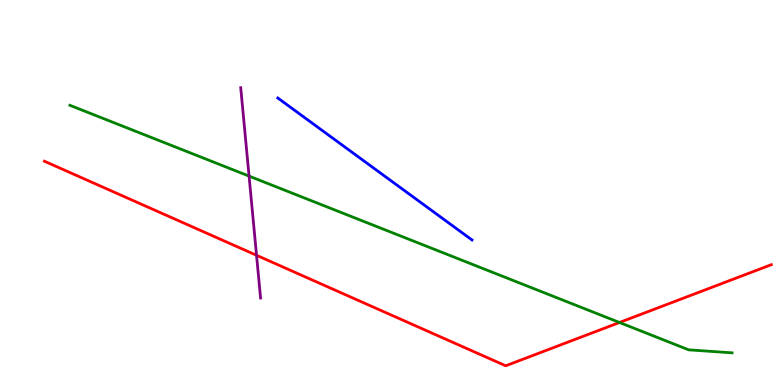[{'lines': ['blue', 'red'], 'intersections': []}, {'lines': ['green', 'red'], 'intersections': [{'x': 7.99, 'y': 1.62}]}, {'lines': ['purple', 'red'], 'intersections': [{'x': 3.31, 'y': 3.37}]}, {'lines': ['blue', 'green'], 'intersections': []}, {'lines': ['blue', 'purple'], 'intersections': []}, {'lines': ['green', 'purple'], 'intersections': [{'x': 3.21, 'y': 5.43}]}]